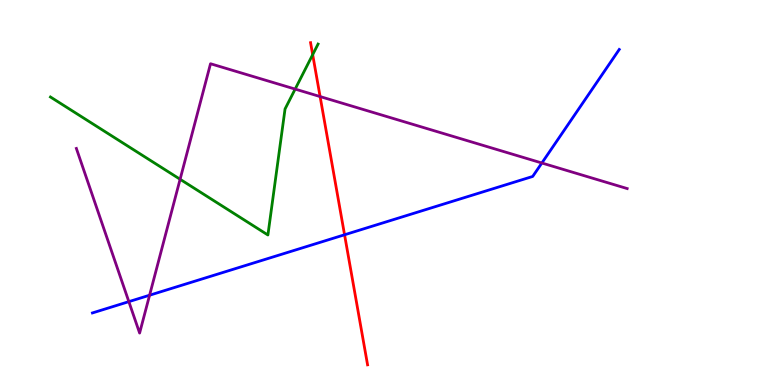[{'lines': ['blue', 'red'], 'intersections': [{'x': 4.45, 'y': 3.9}]}, {'lines': ['green', 'red'], 'intersections': [{'x': 4.03, 'y': 8.58}]}, {'lines': ['purple', 'red'], 'intersections': [{'x': 4.13, 'y': 7.49}]}, {'lines': ['blue', 'green'], 'intersections': []}, {'lines': ['blue', 'purple'], 'intersections': [{'x': 1.66, 'y': 2.17}, {'x': 1.93, 'y': 2.33}, {'x': 6.99, 'y': 5.77}]}, {'lines': ['green', 'purple'], 'intersections': [{'x': 2.32, 'y': 5.34}, {'x': 3.81, 'y': 7.69}]}]